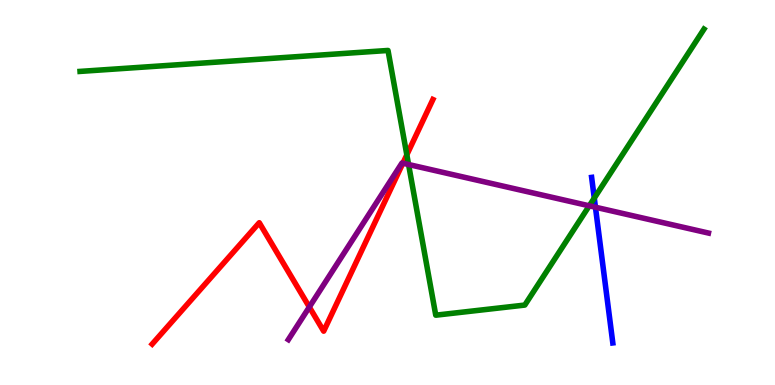[{'lines': ['blue', 'red'], 'intersections': []}, {'lines': ['green', 'red'], 'intersections': [{'x': 5.25, 'y': 5.98}]}, {'lines': ['purple', 'red'], 'intersections': [{'x': 3.99, 'y': 2.03}, {'x': 5.2, 'y': 5.76}]}, {'lines': ['blue', 'green'], 'intersections': [{'x': 7.67, 'y': 4.86}]}, {'lines': ['blue', 'purple'], 'intersections': [{'x': 7.68, 'y': 4.62}]}, {'lines': ['green', 'purple'], 'intersections': [{'x': 5.27, 'y': 5.73}, {'x': 7.6, 'y': 4.65}]}]